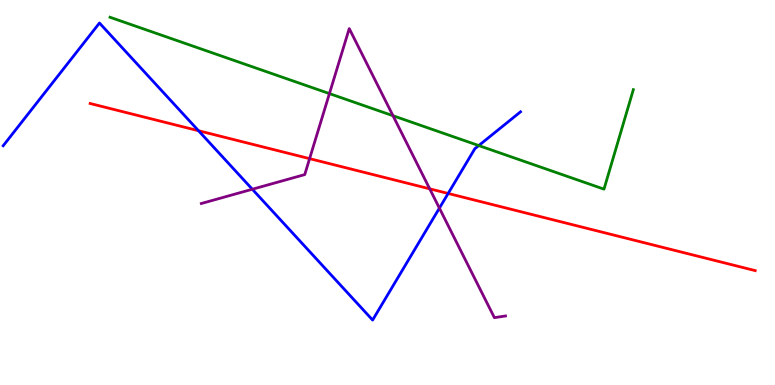[{'lines': ['blue', 'red'], 'intersections': [{'x': 2.56, 'y': 6.6}, {'x': 5.78, 'y': 4.98}]}, {'lines': ['green', 'red'], 'intersections': []}, {'lines': ['purple', 'red'], 'intersections': [{'x': 3.99, 'y': 5.88}, {'x': 5.54, 'y': 5.1}]}, {'lines': ['blue', 'green'], 'intersections': [{'x': 6.18, 'y': 6.22}]}, {'lines': ['blue', 'purple'], 'intersections': [{'x': 3.26, 'y': 5.08}, {'x': 5.67, 'y': 4.59}]}, {'lines': ['green', 'purple'], 'intersections': [{'x': 4.25, 'y': 7.57}, {'x': 5.07, 'y': 6.99}]}]